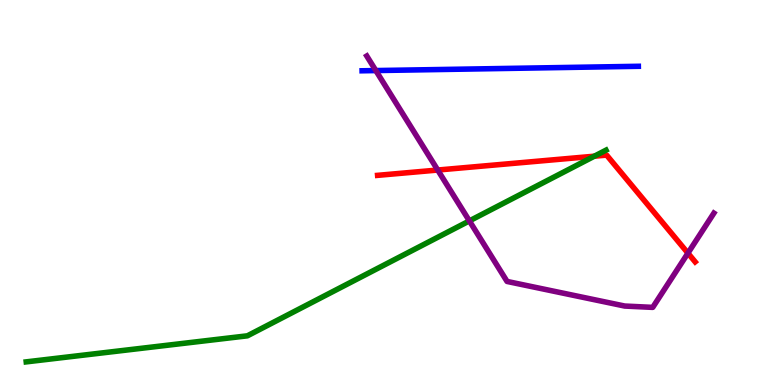[{'lines': ['blue', 'red'], 'intersections': []}, {'lines': ['green', 'red'], 'intersections': [{'x': 7.67, 'y': 5.94}]}, {'lines': ['purple', 'red'], 'intersections': [{'x': 5.65, 'y': 5.58}, {'x': 8.88, 'y': 3.42}]}, {'lines': ['blue', 'green'], 'intersections': []}, {'lines': ['blue', 'purple'], 'intersections': [{'x': 4.85, 'y': 8.17}]}, {'lines': ['green', 'purple'], 'intersections': [{'x': 6.06, 'y': 4.26}]}]